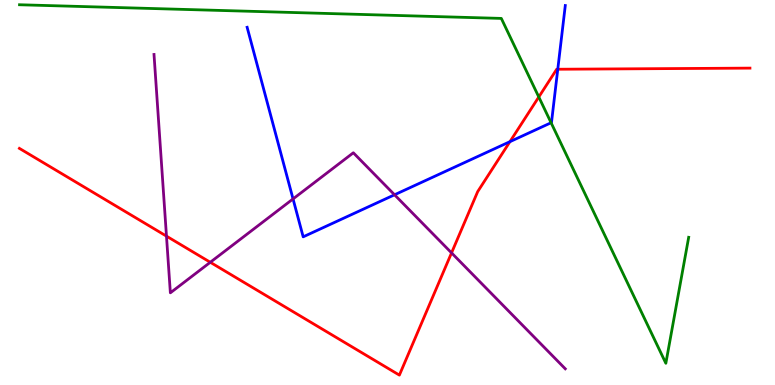[{'lines': ['blue', 'red'], 'intersections': [{'x': 6.58, 'y': 6.32}, {'x': 7.2, 'y': 8.2}]}, {'lines': ['green', 'red'], 'intersections': [{'x': 6.95, 'y': 7.48}]}, {'lines': ['purple', 'red'], 'intersections': [{'x': 2.15, 'y': 3.87}, {'x': 2.71, 'y': 3.19}, {'x': 5.83, 'y': 3.43}]}, {'lines': ['blue', 'green'], 'intersections': [{'x': 7.11, 'y': 6.81}]}, {'lines': ['blue', 'purple'], 'intersections': [{'x': 3.78, 'y': 4.83}, {'x': 5.09, 'y': 4.94}]}, {'lines': ['green', 'purple'], 'intersections': []}]